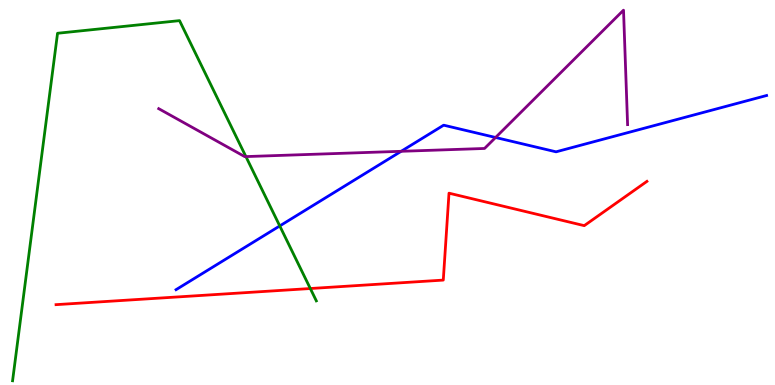[{'lines': ['blue', 'red'], 'intersections': []}, {'lines': ['green', 'red'], 'intersections': [{'x': 4.0, 'y': 2.51}]}, {'lines': ['purple', 'red'], 'intersections': []}, {'lines': ['blue', 'green'], 'intersections': [{'x': 3.61, 'y': 4.13}]}, {'lines': ['blue', 'purple'], 'intersections': [{'x': 5.18, 'y': 6.07}, {'x': 6.39, 'y': 6.43}]}, {'lines': ['green', 'purple'], 'intersections': [{'x': 3.17, 'y': 5.93}]}]